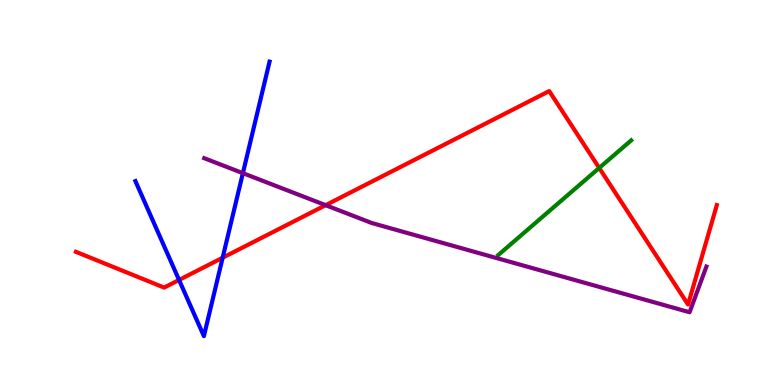[{'lines': ['blue', 'red'], 'intersections': [{'x': 2.31, 'y': 2.73}, {'x': 2.87, 'y': 3.31}]}, {'lines': ['green', 'red'], 'intersections': [{'x': 7.73, 'y': 5.64}]}, {'lines': ['purple', 'red'], 'intersections': [{'x': 4.2, 'y': 4.67}]}, {'lines': ['blue', 'green'], 'intersections': []}, {'lines': ['blue', 'purple'], 'intersections': [{'x': 3.13, 'y': 5.5}]}, {'lines': ['green', 'purple'], 'intersections': []}]